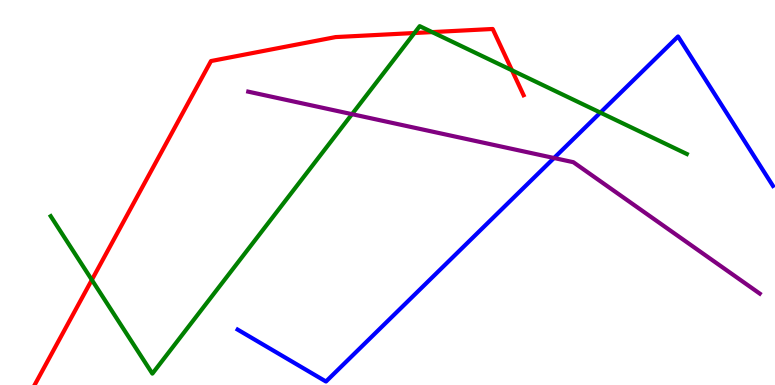[{'lines': ['blue', 'red'], 'intersections': []}, {'lines': ['green', 'red'], 'intersections': [{'x': 1.19, 'y': 2.73}, {'x': 5.35, 'y': 9.14}, {'x': 5.58, 'y': 9.17}, {'x': 6.61, 'y': 8.17}]}, {'lines': ['purple', 'red'], 'intersections': []}, {'lines': ['blue', 'green'], 'intersections': [{'x': 7.75, 'y': 7.07}]}, {'lines': ['blue', 'purple'], 'intersections': [{'x': 7.15, 'y': 5.9}]}, {'lines': ['green', 'purple'], 'intersections': [{'x': 4.54, 'y': 7.03}]}]